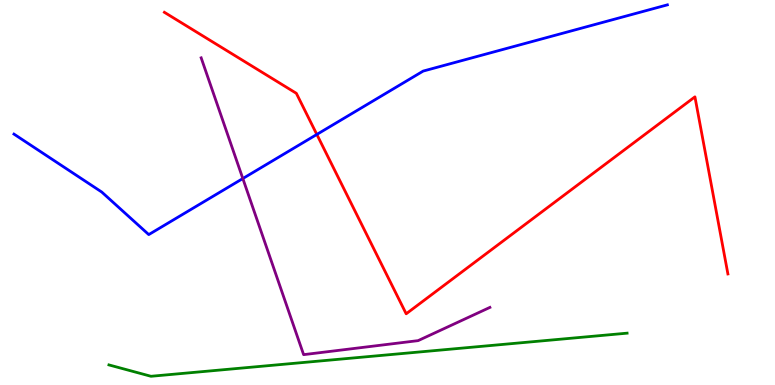[{'lines': ['blue', 'red'], 'intersections': [{'x': 4.09, 'y': 6.51}]}, {'lines': ['green', 'red'], 'intersections': []}, {'lines': ['purple', 'red'], 'intersections': []}, {'lines': ['blue', 'green'], 'intersections': []}, {'lines': ['blue', 'purple'], 'intersections': [{'x': 3.13, 'y': 5.36}]}, {'lines': ['green', 'purple'], 'intersections': []}]